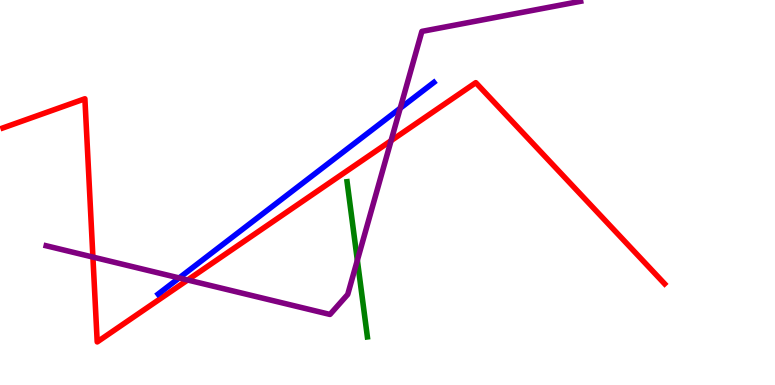[{'lines': ['blue', 'red'], 'intersections': []}, {'lines': ['green', 'red'], 'intersections': []}, {'lines': ['purple', 'red'], 'intersections': [{'x': 1.2, 'y': 3.32}, {'x': 2.42, 'y': 2.73}, {'x': 5.05, 'y': 6.35}]}, {'lines': ['blue', 'green'], 'intersections': []}, {'lines': ['blue', 'purple'], 'intersections': [{'x': 2.31, 'y': 2.78}, {'x': 5.16, 'y': 7.19}]}, {'lines': ['green', 'purple'], 'intersections': [{'x': 4.61, 'y': 3.24}]}]